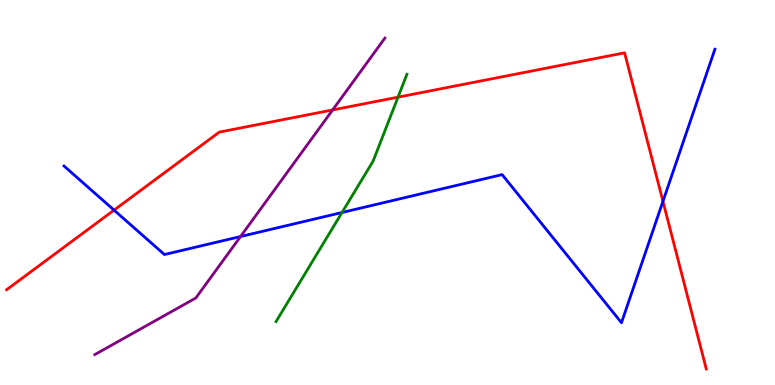[{'lines': ['blue', 'red'], 'intersections': [{'x': 1.47, 'y': 4.54}, {'x': 8.55, 'y': 4.77}]}, {'lines': ['green', 'red'], 'intersections': [{'x': 5.14, 'y': 7.48}]}, {'lines': ['purple', 'red'], 'intersections': [{'x': 4.29, 'y': 7.14}]}, {'lines': ['blue', 'green'], 'intersections': [{'x': 4.41, 'y': 4.48}]}, {'lines': ['blue', 'purple'], 'intersections': [{'x': 3.1, 'y': 3.86}]}, {'lines': ['green', 'purple'], 'intersections': []}]